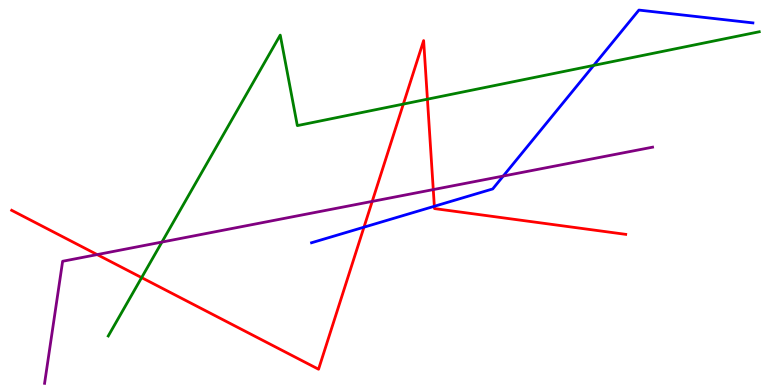[{'lines': ['blue', 'red'], 'intersections': [{'x': 4.7, 'y': 4.1}, {'x': 5.6, 'y': 4.64}]}, {'lines': ['green', 'red'], 'intersections': [{'x': 1.83, 'y': 2.79}, {'x': 5.2, 'y': 7.3}, {'x': 5.52, 'y': 7.42}]}, {'lines': ['purple', 'red'], 'intersections': [{'x': 1.25, 'y': 3.39}, {'x': 4.8, 'y': 4.77}, {'x': 5.59, 'y': 5.08}]}, {'lines': ['blue', 'green'], 'intersections': [{'x': 7.66, 'y': 8.3}]}, {'lines': ['blue', 'purple'], 'intersections': [{'x': 6.49, 'y': 5.43}]}, {'lines': ['green', 'purple'], 'intersections': [{'x': 2.09, 'y': 3.71}]}]